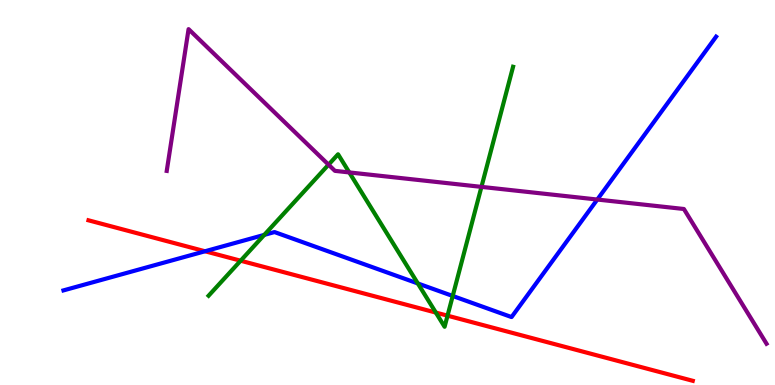[{'lines': ['blue', 'red'], 'intersections': [{'x': 2.65, 'y': 3.47}]}, {'lines': ['green', 'red'], 'intersections': [{'x': 3.1, 'y': 3.23}, {'x': 5.62, 'y': 1.88}, {'x': 5.77, 'y': 1.8}]}, {'lines': ['purple', 'red'], 'intersections': []}, {'lines': ['blue', 'green'], 'intersections': [{'x': 3.41, 'y': 3.9}, {'x': 5.39, 'y': 2.64}, {'x': 5.84, 'y': 2.31}]}, {'lines': ['blue', 'purple'], 'intersections': [{'x': 7.71, 'y': 4.82}]}, {'lines': ['green', 'purple'], 'intersections': [{'x': 4.24, 'y': 5.72}, {'x': 4.51, 'y': 5.52}, {'x': 6.21, 'y': 5.15}]}]